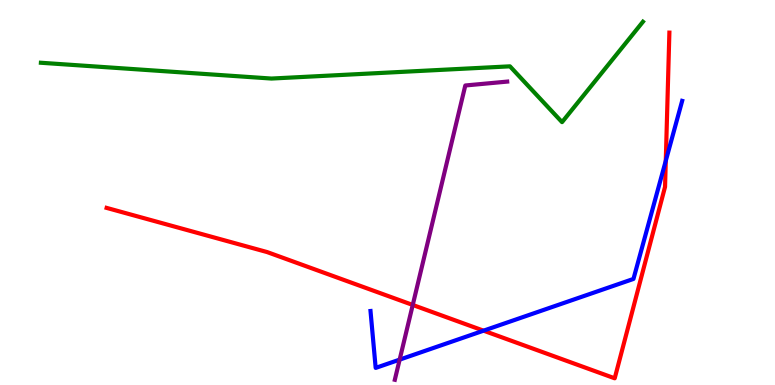[{'lines': ['blue', 'red'], 'intersections': [{'x': 6.24, 'y': 1.41}, {'x': 8.59, 'y': 5.82}]}, {'lines': ['green', 'red'], 'intersections': []}, {'lines': ['purple', 'red'], 'intersections': [{'x': 5.33, 'y': 2.08}]}, {'lines': ['blue', 'green'], 'intersections': []}, {'lines': ['blue', 'purple'], 'intersections': [{'x': 5.16, 'y': 0.659}]}, {'lines': ['green', 'purple'], 'intersections': []}]